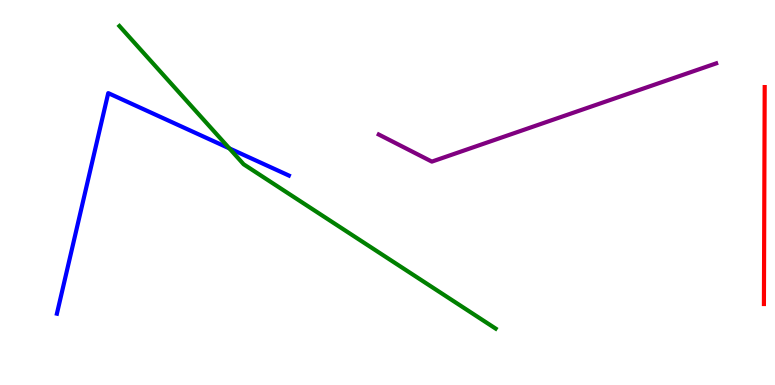[{'lines': ['blue', 'red'], 'intersections': []}, {'lines': ['green', 'red'], 'intersections': []}, {'lines': ['purple', 'red'], 'intersections': []}, {'lines': ['blue', 'green'], 'intersections': [{'x': 2.96, 'y': 6.15}]}, {'lines': ['blue', 'purple'], 'intersections': []}, {'lines': ['green', 'purple'], 'intersections': []}]